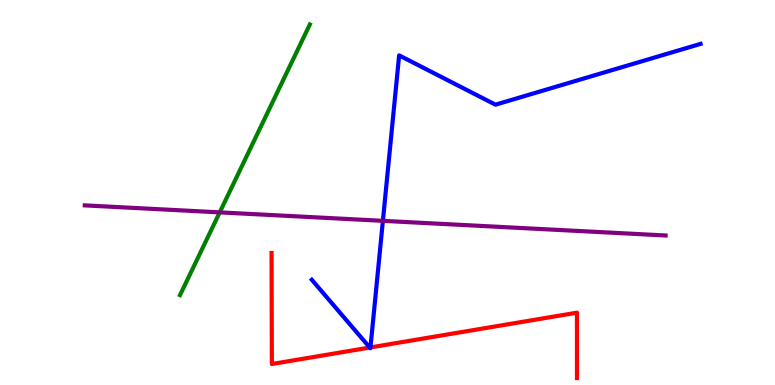[{'lines': ['blue', 'red'], 'intersections': [{'x': 4.77, 'y': 0.973}, {'x': 4.78, 'y': 0.976}]}, {'lines': ['green', 'red'], 'intersections': []}, {'lines': ['purple', 'red'], 'intersections': []}, {'lines': ['blue', 'green'], 'intersections': []}, {'lines': ['blue', 'purple'], 'intersections': [{'x': 4.94, 'y': 4.26}]}, {'lines': ['green', 'purple'], 'intersections': [{'x': 2.84, 'y': 4.48}]}]